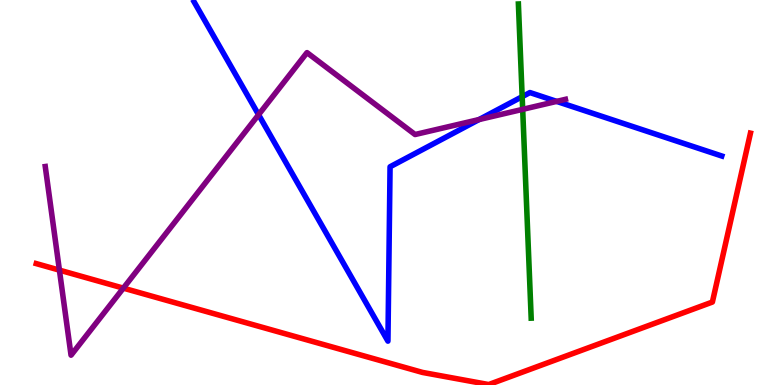[{'lines': ['blue', 'red'], 'intersections': []}, {'lines': ['green', 'red'], 'intersections': []}, {'lines': ['purple', 'red'], 'intersections': [{'x': 0.767, 'y': 2.98}, {'x': 1.59, 'y': 2.52}]}, {'lines': ['blue', 'green'], 'intersections': [{'x': 6.74, 'y': 7.49}]}, {'lines': ['blue', 'purple'], 'intersections': [{'x': 3.34, 'y': 7.02}, {'x': 6.18, 'y': 6.9}, {'x': 7.18, 'y': 7.37}]}, {'lines': ['green', 'purple'], 'intersections': [{'x': 6.74, 'y': 7.16}]}]